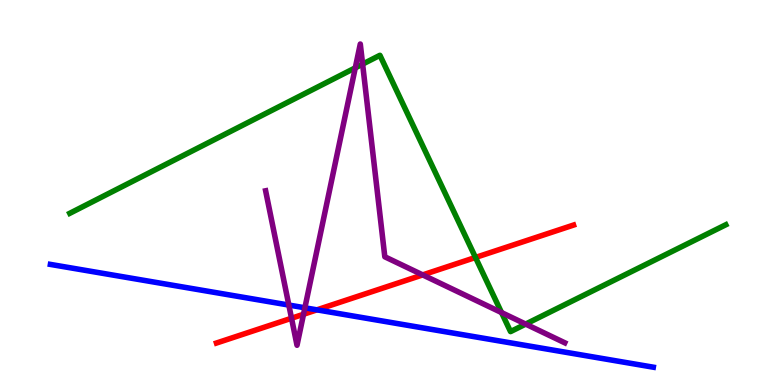[{'lines': ['blue', 'red'], 'intersections': [{'x': 4.09, 'y': 1.95}]}, {'lines': ['green', 'red'], 'intersections': [{'x': 6.14, 'y': 3.31}]}, {'lines': ['purple', 'red'], 'intersections': [{'x': 3.76, 'y': 1.73}, {'x': 3.92, 'y': 1.84}, {'x': 5.45, 'y': 2.86}]}, {'lines': ['blue', 'green'], 'intersections': []}, {'lines': ['blue', 'purple'], 'intersections': [{'x': 3.73, 'y': 2.08}, {'x': 3.93, 'y': 2.01}]}, {'lines': ['green', 'purple'], 'intersections': [{'x': 4.58, 'y': 8.24}, {'x': 4.68, 'y': 8.33}, {'x': 6.47, 'y': 1.88}, {'x': 6.78, 'y': 1.58}]}]